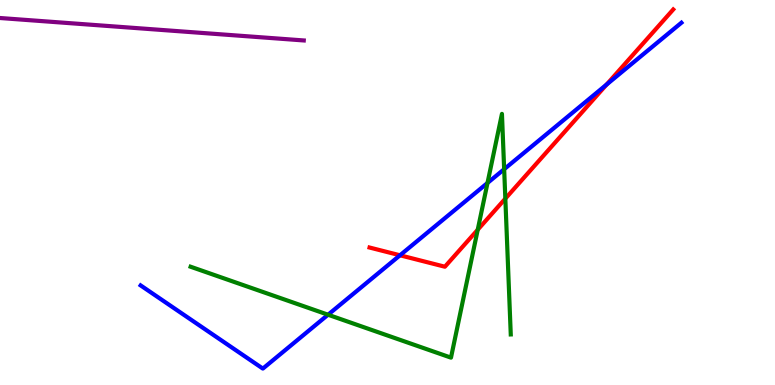[{'lines': ['blue', 'red'], 'intersections': [{'x': 5.16, 'y': 3.37}, {'x': 7.83, 'y': 7.8}]}, {'lines': ['green', 'red'], 'intersections': [{'x': 6.16, 'y': 4.03}, {'x': 6.52, 'y': 4.84}]}, {'lines': ['purple', 'red'], 'intersections': []}, {'lines': ['blue', 'green'], 'intersections': [{'x': 4.23, 'y': 1.83}, {'x': 6.29, 'y': 5.25}, {'x': 6.51, 'y': 5.61}]}, {'lines': ['blue', 'purple'], 'intersections': []}, {'lines': ['green', 'purple'], 'intersections': []}]